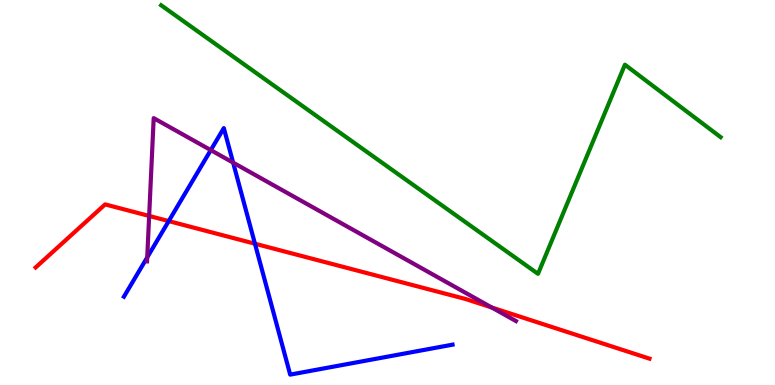[{'lines': ['blue', 'red'], 'intersections': [{'x': 2.18, 'y': 4.26}, {'x': 3.29, 'y': 3.67}]}, {'lines': ['green', 'red'], 'intersections': []}, {'lines': ['purple', 'red'], 'intersections': [{'x': 1.92, 'y': 4.39}, {'x': 6.34, 'y': 2.01}]}, {'lines': ['blue', 'green'], 'intersections': []}, {'lines': ['blue', 'purple'], 'intersections': [{'x': 1.9, 'y': 3.32}, {'x': 2.72, 'y': 6.1}, {'x': 3.01, 'y': 5.78}]}, {'lines': ['green', 'purple'], 'intersections': []}]